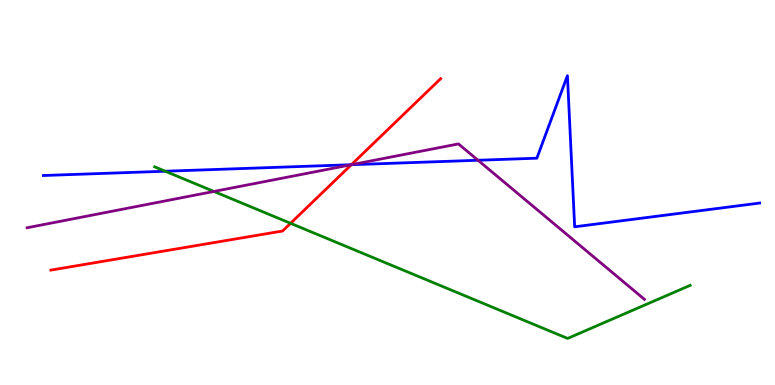[{'lines': ['blue', 'red'], 'intersections': [{'x': 4.53, 'y': 5.72}]}, {'lines': ['green', 'red'], 'intersections': [{'x': 3.75, 'y': 4.2}]}, {'lines': ['purple', 'red'], 'intersections': [{'x': 4.53, 'y': 5.72}]}, {'lines': ['blue', 'green'], 'intersections': [{'x': 2.13, 'y': 5.55}]}, {'lines': ['blue', 'purple'], 'intersections': [{'x': 4.54, 'y': 5.72}, {'x': 6.17, 'y': 5.84}]}, {'lines': ['green', 'purple'], 'intersections': [{'x': 2.76, 'y': 5.03}]}]